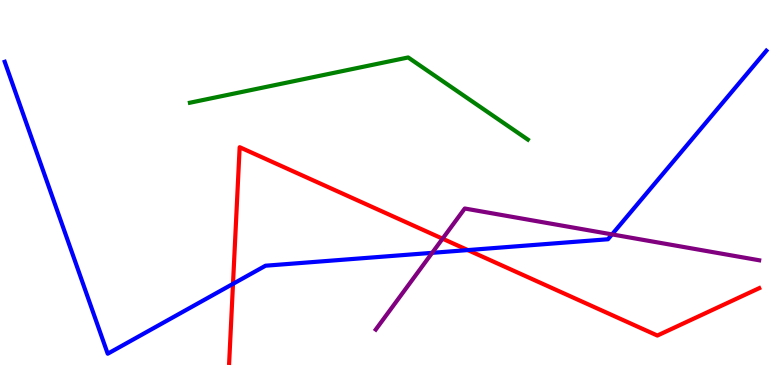[{'lines': ['blue', 'red'], 'intersections': [{'x': 3.01, 'y': 2.63}, {'x': 6.04, 'y': 3.5}]}, {'lines': ['green', 'red'], 'intersections': []}, {'lines': ['purple', 'red'], 'intersections': [{'x': 5.71, 'y': 3.8}]}, {'lines': ['blue', 'green'], 'intersections': []}, {'lines': ['blue', 'purple'], 'intersections': [{'x': 5.58, 'y': 3.43}, {'x': 7.9, 'y': 3.91}]}, {'lines': ['green', 'purple'], 'intersections': []}]